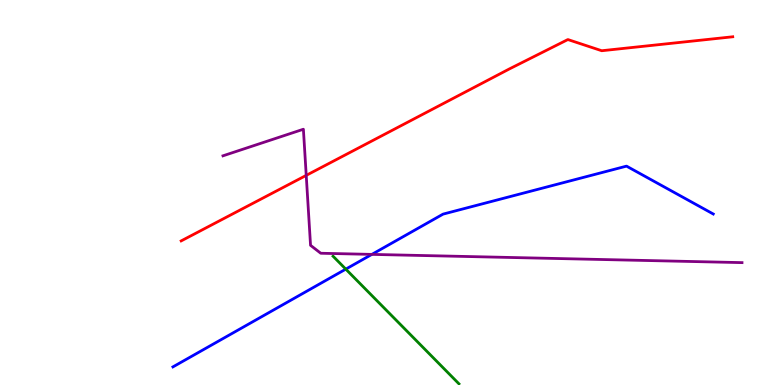[{'lines': ['blue', 'red'], 'intersections': []}, {'lines': ['green', 'red'], 'intersections': []}, {'lines': ['purple', 'red'], 'intersections': [{'x': 3.95, 'y': 5.44}]}, {'lines': ['blue', 'green'], 'intersections': [{'x': 4.46, 'y': 3.01}]}, {'lines': ['blue', 'purple'], 'intersections': [{'x': 4.8, 'y': 3.39}]}, {'lines': ['green', 'purple'], 'intersections': []}]